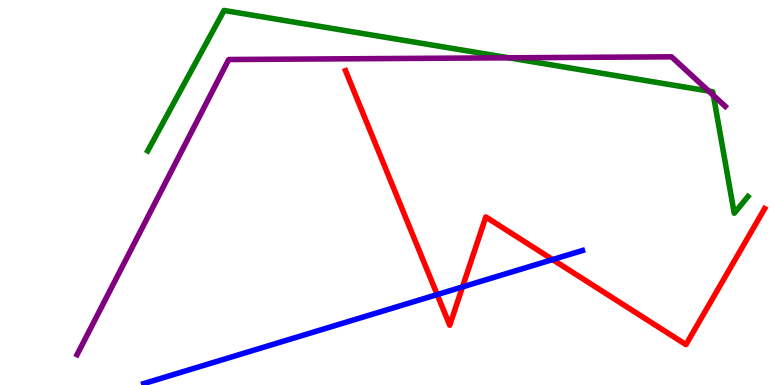[{'lines': ['blue', 'red'], 'intersections': [{'x': 5.64, 'y': 2.35}, {'x': 5.97, 'y': 2.55}, {'x': 7.13, 'y': 3.26}]}, {'lines': ['green', 'red'], 'intersections': []}, {'lines': ['purple', 'red'], 'intersections': []}, {'lines': ['blue', 'green'], 'intersections': []}, {'lines': ['blue', 'purple'], 'intersections': []}, {'lines': ['green', 'purple'], 'intersections': [{'x': 6.57, 'y': 8.5}, {'x': 9.14, 'y': 7.64}, {'x': 9.2, 'y': 7.52}]}]